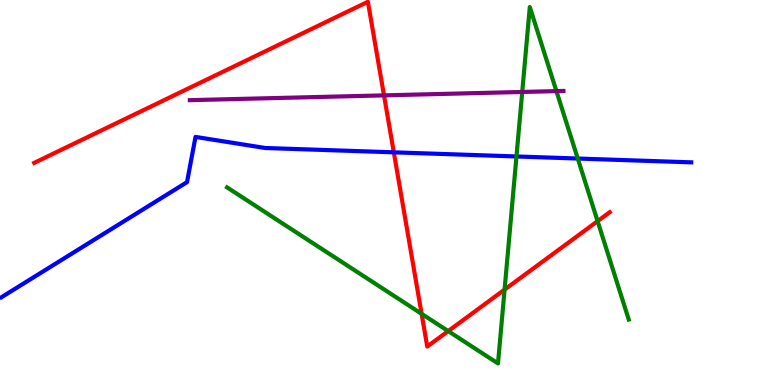[{'lines': ['blue', 'red'], 'intersections': [{'x': 5.08, 'y': 6.04}]}, {'lines': ['green', 'red'], 'intersections': [{'x': 5.44, 'y': 1.85}, {'x': 5.78, 'y': 1.4}, {'x': 6.51, 'y': 2.48}, {'x': 7.71, 'y': 4.26}]}, {'lines': ['purple', 'red'], 'intersections': [{'x': 4.95, 'y': 7.52}]}, {'lines': ['blue', 'green'], 'intersections': [{'x': 6.66, 'y': 5.94}, {'x': 7.46, 'y': 5.88}]}, {'lines': ['blue', 'purple'], 'intersections': []}, {'lines': ['green', 'purple'], 'intersections': [{'x': 6.74, 'y': 7.61}, {'x': 7.18, 'y': 7.63}]}]